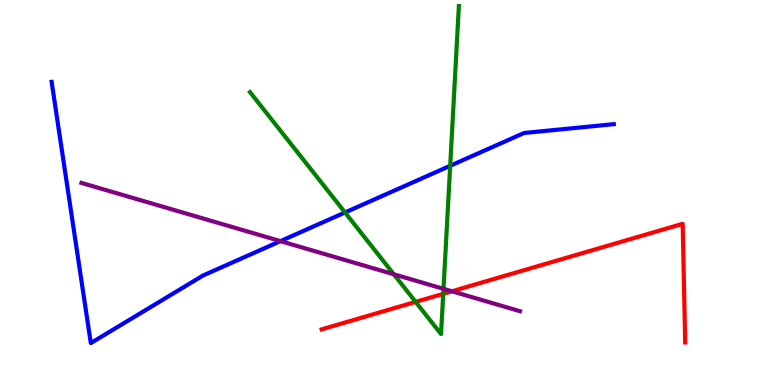[{'lines': ['blue', 'red'], 'intersections': []}, {'lines': ['green', 'red'], 'intersections': [{'x': 5.36, 'y': 2.16}, {'x': 5.72, 'y': 2.37}]}, {'lines': ['purple', 'red'], 'intersections': [{'x': 5.83, 'y': 2.43}]}, {'lines': ['blue', 'green'], 'intersections': [{'x': 4.45, 'y': 4.48}, {'x': 5.81, 'y': 5.69}]}, {'lines': ['blue', 'purple'], 'intersections': [{'x': 3.62, 'y': 3.74}]}, {'lines': ['green', 'purple'], 'intersections': [{'x': 5.08, 'y': 2.88}, {'x': 5.72, 'y': 2.5}]}]